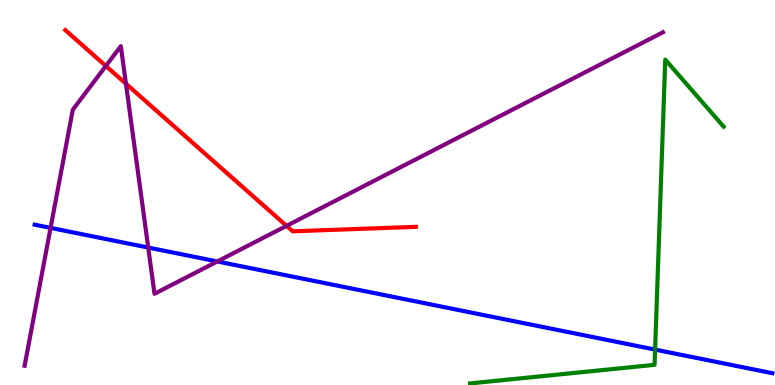[{'lines': ['blue', 'red'], 'intersections': []}, {'lines': ['green', 'red'], 'intersections': []}, {'lines': ['purple', 'red'], 'intersections': [{'x': 1.37, 'y': 8.29}, {'x': 1.63, 'y': 7.83}, {'x': 3.7, 'y': 4.13}]}, {'lines': ['blue', 'green'], 'intersections': [{'x': 8.45, 'y': 0.92}]}, {'lines': ['blue', 'purple'], 'intersections': [{'x': 0.653, 'y': 4.08}, {'x': 1.91, 'y': 3.57}, {'x': 2.8, 'y': 3.21}]}, {'lines': ['green', 'purple'], 'intersections': []}]